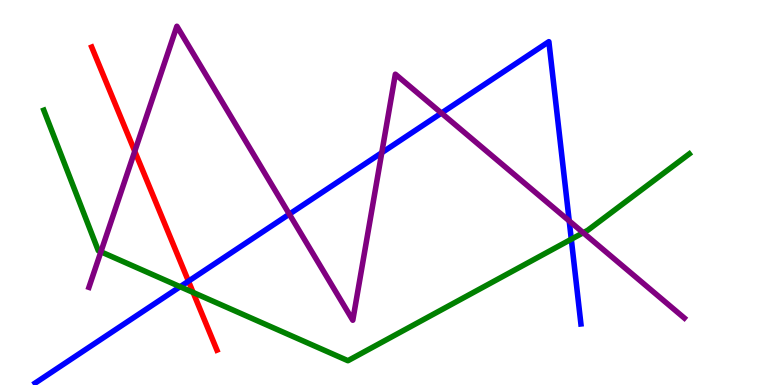[{'lines': ['blue', 'red'], 'intersections': [{'x': 2.43, 'y': 2.7}]}, {'lines': ['green', 'red'], 'intersections': [{'x': 2.49, 'y': 2.4}]}, {'lines': ['purple', 'red'], 'intersections': [{'x': 1.74, 'y': 6.07}]}, {'lines': ['blue', 'green'], 'intersections': [{'x': 2.32, 'y': 2.55}, {'x': 7.37, 'y': 3.79}]}, {'lines': ['blue', 'purple'], 'intersections': [{'x': 3.73, 'y': 4.44}, {'x': 4.93, 'y': 6.03}, {'x': 5.7, 'y': 7.06}, {'x': 7.34, 'y': 4.26}]}, {'lines': ['green', 'purple'], 'intersections': [{'x': 1.3, 'y': 3.46}, {'x': 7.53, 'y': 3.96}]}]